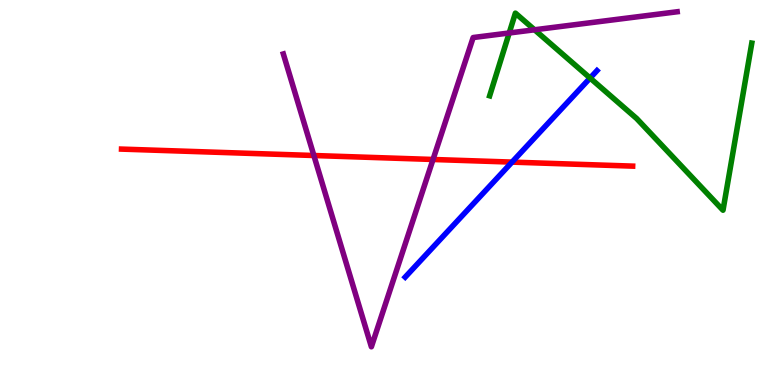[{'lines': ['blue', 'red'], 'intersections': [{'x': 6.61, 'y': 5.79}]}, {'lines': ['green', 'red'], 'intersections': []}, {'lines': ['purple', 'red'], 'intersections': [{'x': 4.05, 'y': 5.96}, {'x': 5.59, 'y': 5.86}]}, {'lines': ['blue', 'green'], 'intersections': [{'x': 7.61, 'y': 7.97}]}, {'lines': ['blue', 'purple'], 'intersections': []}, {'lines': ['green', 'purple'], 'intersections': [{'x': 6.57, 'y': 9.14}, {'x': 6.9, 'y': 9.23}]}]